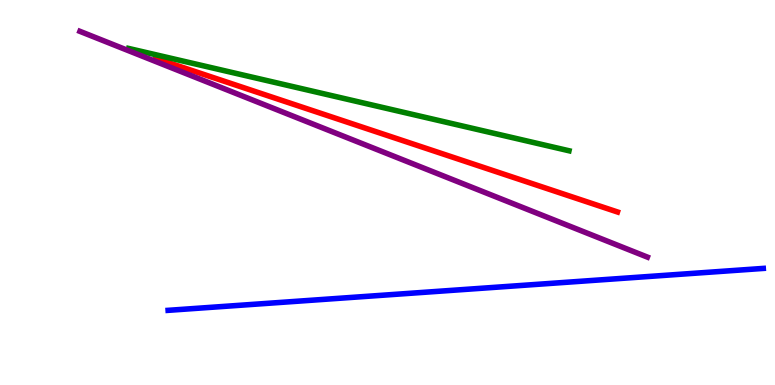[{'lines': ['blue', 'red'], 'intersections': []}, {'lines': ['green', 'red'], 'intersections': []}, {'lines': ['purple', 'red'], 'intersections': []}, {'lines': ['blue', 'green'], 'intersections': []}, {'lines': ['blue', 'purple'], 'intersections': []}, {'lines': ['green', 'purple'], 'intersections': []}]